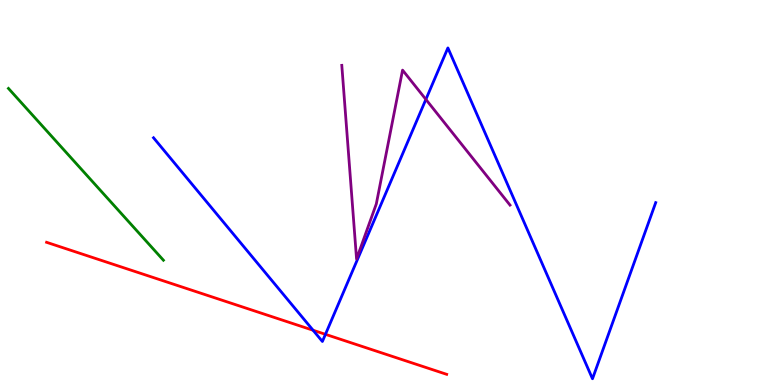[{'lines': ['blue', 'red'], 'intersections': [{'x': 4.04, 'y': 1.42}, {'x': 4.2, 'y': 1.32}]}, {'lines': ['green', 'red'], 'intersections': []}, {'lines': ['purple', 'red'], 'intersections': []}, {'lines': ['blue', 'green'], 'intersections': []}, {'lines': ['blue', 'purple'], 'intersections': [{'x': 5.5, 'y': 7.42}]}, {'lines': ['green', 'purple'], 'intersections': []}]